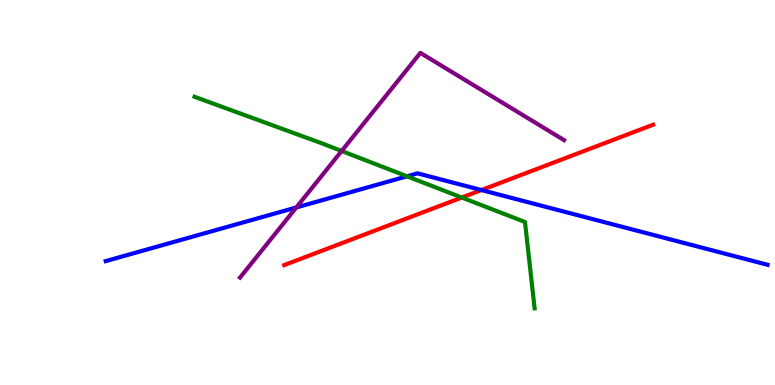[{'lines': ['blue', 'red'], 'intersections': [{'x': 6.21, 'y': 5.06}]}, {'lines': ['green', 'red'], 'intersections': [{'x': 5.96, 'y': 4.87}]}, {'lines': ['purple', 'red'], 'intersections': []}, {'lines': ['blue', 'green'], 'intersections': [{'x': 5.25, 'y': 5.42}]}, {'lines': ['blue', 'purple'], 'intersections': [{'x': 3.82, 'y': 4.61}]}, {'lines': ['green', 'purple'], 'intersections': [{'x': 4.41, 'y': 6.08}]}]